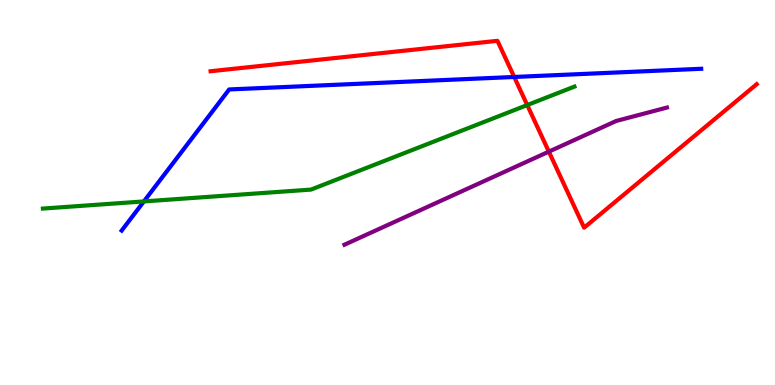[{'lines': ['blue', 'red'], 'intersections': [{'x': 6.64, 'y': 8.0}]}, {'lines': ['green', 'red'], 'intersections': [{'x': 6.8, 'y': 7.27}]}, {'lines': ['purple', 'red'], 'intersections': [{'x': 7.08, 'y': 6.06}]}, {'lines': ['blue', 'green'], 'intersections': [{'x': 1.86, 'y': 4.77}]}, {'lines': ['blue', 'purple'], 'intersections': []}, {'lines': ['green', 'purple'], 'intersections': []}]